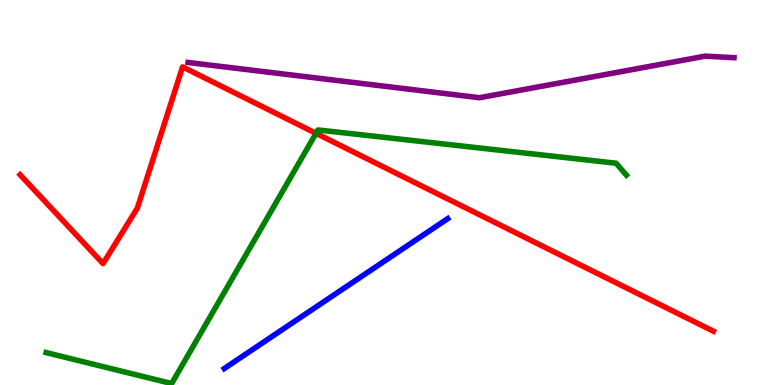[{'lines': ['blue', 'red'], 'intersections': []}, {'lines': ['green', 'red'], 'intersections': [{'x': 4.08, 'y': 6.54}]}, {'lines': ['purple', 'red'], 'intersections': []}, {'lines': ['blue', 'green'], 'intersections': []}, {'lines': ['blue', 'purple'], 'intersections': []}, {'lines': ['green', 'purple'], 'intersections': []}]